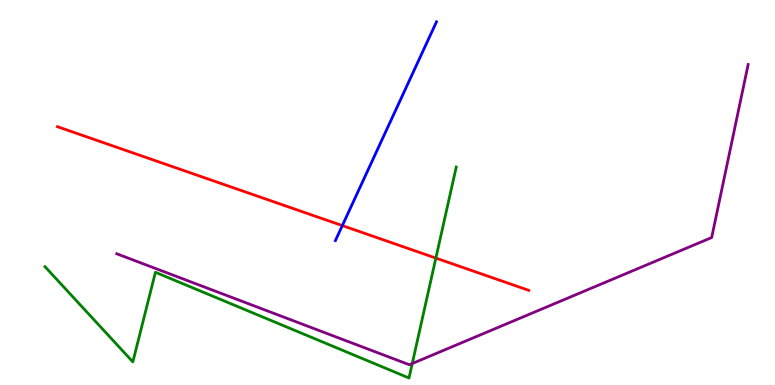[{'lines': ['blue', 'red'], 'intersections': [{'x': 4.42, 'y': 4.14}]}, {'lines': ['green', 'red'], 'intersections': [{'x': 5.62, 'y': 3.3}]}, {'lines': ['purple', 'red'], 'intersections': []}, {'lines': ['blue', 'green'], 'intersections': []}, {'lines': ['blue', 'purple'], 'intersections': []}, {'lines': ['green', 'purple'], 'intersections': [{'x': 5.32, 'y': 0.558}]}]